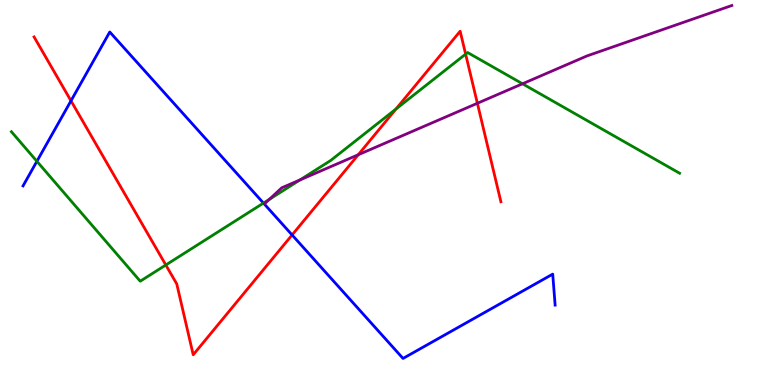[{'lines': ['blue', 'red'], 'intersections': [{'x': 0.916, 'y': 7.38}, {'x': 3.77, 'y': 3.9}]}, {'lines': ['green', 'red'], 'intersections': [{'x': 2.14, 'y': 3.12}, {'x': 5.11, 'y': 7.17}, {'x': 6.01, 'y': 8.59}]}, {'lines': ['purple', 'red'], 'intersections': [{'x': 4.62, 'y': 5.98}, {'x': 6.16, 'y': 7.32}]}, {'lines': ['blue', 'green'], 'intersections': [{'x': 0.476, 'y': 5.81}, {'x': 3.4, 'y': 4.72}]}, {'lines': ['blue', 'purple'], 'intersections': []}, {'lines': ['green', 'purple'], 'intersections': [{'x': 3.47, 'y': 4.82}, {'x': 3.87, 'y': 5.33}, {'x': 6.74, 'y': 7.82}]}]